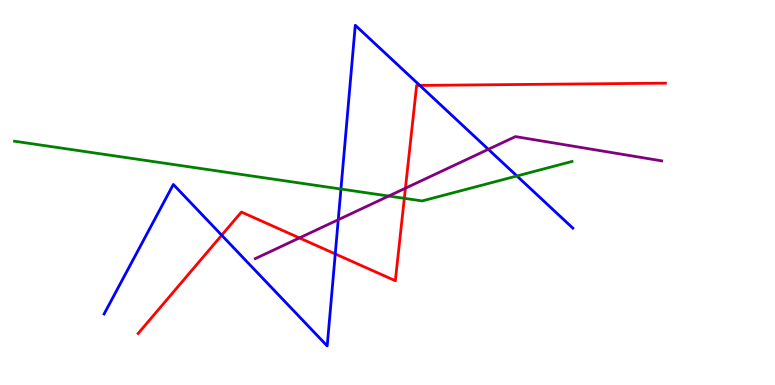[{'lines': ['blue', 'red'], 'intersections': [{'x': 2.86, 'y': 3.89}, {'x': 4.33, 'y': 3.4}, {'x': 5.42, 'y': 7.78}]}, {'lines': ['green', 'red'], 'intersections': [{'x': 5.22, 'y': 4.85}]}, {'lines': ['purple', 'red'], 'intersections': [{'x': 3.86, 'y': 3.82}, {'x': 5.23, 'y': 5.11}]}, {'lines': ['blue', 'green'], 'intersections': [{'x': 4.4, 'y': 5.09}, {'x': 6.67, 'y': 5.43}]}, {'lines': ['blue', 'purple'], 'intersections': [{'x': 4.36, 'y': 4.29}, {'x': 6.3, 'y': 6.12}]}, {'lines': ['green', 'purple'], 'intersections': [{'x': 5.02, 'y': 4.91}]}]